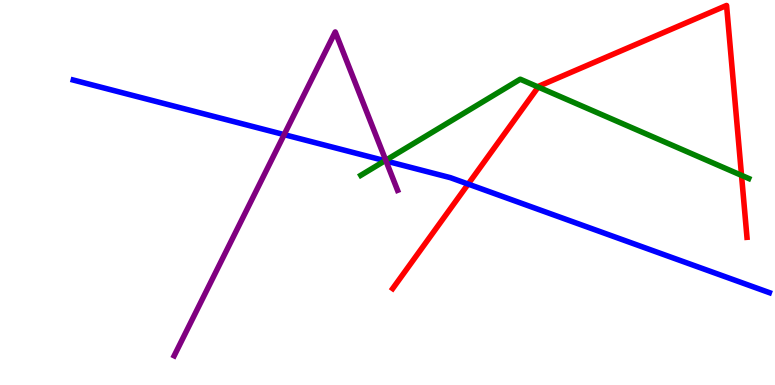[{'lines': ['blue', 'red'], 'intersections': [{'x': 6.04, 'y': 5.22}]}, {'lines': ['green', 'red'], 'intersections': [{'x': 6.95, 'y': 7.74}, {'x': 9.57, 'y': 5.45}]}, {'lines': ['purple', 'red'], 'intersections': []}, {'lines': ['blue', 'green'], 'intersections': [{'x': 4.97, 'y': 5.83}]}, {'lines': ['blue', 'purple'], 'intersections': [{'x': 3.67, 'y': 6.5}, {'x': 4.98, 'y': 5.82}]}, {'lines': ['green', 'purple'], 'intersections': [{'x': 4.98, 'y': 5.84}]}]